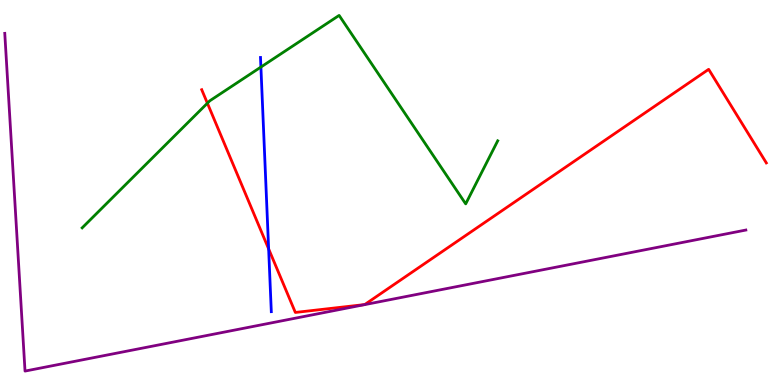[{'lines': ['blue', 'red'], 'intersections': [{'x': 3.47, 'y': 3.54}]}, {'lines': ['green', 'red'], 'intersections': [{'x': 2.68, 'y': 7.32}]}, {'lines': ['purple', 'red'], 'intersections': []}, {'lines': ['blue', 'green'], 'intersections': [{'x': 3.37, 'y': 8.26}]}, {'lines': ['blue', 'purple'], 'intersections': []}, {'lines': ['green', 'purple'], 'intersections': []}]